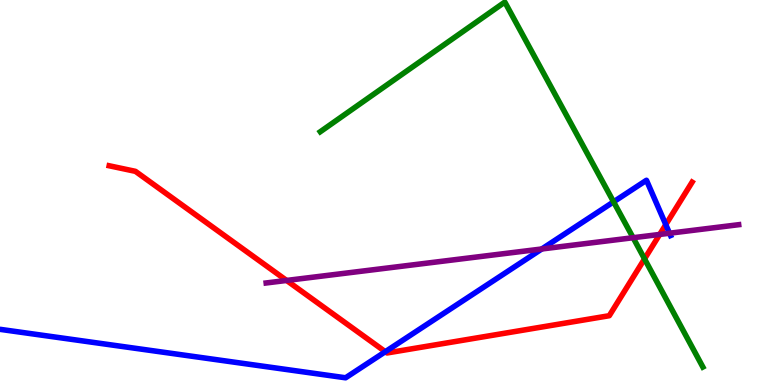[{'lines': ['blue', 'red'], 'intersections': [{'x': 4.97, 'y': 0.865}, {'x': 8.59, 'y': 4.17}]}, {'lines': ['green', 'red'], 'intersections': [{'x': 8.32, 'y': 3.28}]}, {'lines': ['purple', 'red'], 'intersections': [{'x': 3.7, 'y': 2.72}, {'x': 8.51, 'y': 3.91}]}, {'lines': ['blue', 'green'], 'intersections': [{'x': 7.92, 'y': 4.76}]}, {'lines': ['blue', 'purple'], 'intersections': [{'x': 6.99, 'y': 3.53}, {'x': 8.64, 'y': 3.94}]}, {'lines': ['green', 'purple'], 'intersections': [{'x': 8.17, 'y': 3.83}]}]